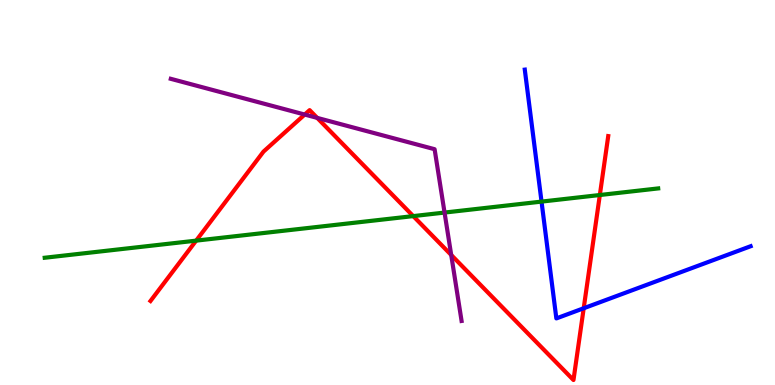[{'lines': ['blue', 'red'], 'intersections': [{'x': 7.53, 'y': 1.99}]}, {'lines': ['green', 'red'], 'intersections': [{'x': 2.53, 'y': 3.75}, {'x': 5.33, 'y': 4.39}, {'x': 7.74, 'y': 4.93}]}, {'lines': ['purple', 'red'], 'intersections': [{'x': 3.93, 'y': 7.02}, {'x': 4.09, 'y': 6.94}, {'x': 5.82, 'y': 3.38}]}, {'lines': ['blue', 'green'], 'intersections': [{'x': 6.99, 'y': 4.76}]}, {'lines': ['blue', 'purple'], 'intersections': []}, {'lines': ['green', 'purple'], 'intersections': [{'x': 5.74, 'y': 4.48}]}]